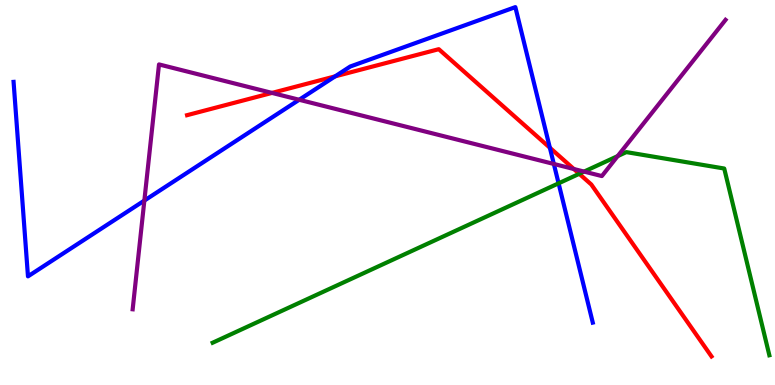[{'lines': ['blue', 'red'], 'intersections': [{'x': 4.32, 'y': 8.02}, {'x': 7.09, 'y': 6.16}]}, {'lines': ['green', 'red'], 'intersections': [{'x': 7.47, 'y': 5.49}]}, {'lines': ['purple', 'red'], 'intersections': [{'x': 3.51, 'y': 7.59}, {'x': 7.4, 'y': 5.61}]}, {'lines': ['blue', 'green'], 'intersections': [{'x': 7.21, 'y': 5.24}]}, {'lines': ['blue', 'purple'], 'intersections': [{'x': 1.86, 'y': 4.79}, {'x': 3.86, 'y': 7.41}, {'x': 7.15, 'y': 5.74}]}, {'lines': ['green', 'purple'], 'intersections': [{'x': 7.54, 'y': 5.54}, {'x': 7.97, 'y': 5.95}]}]